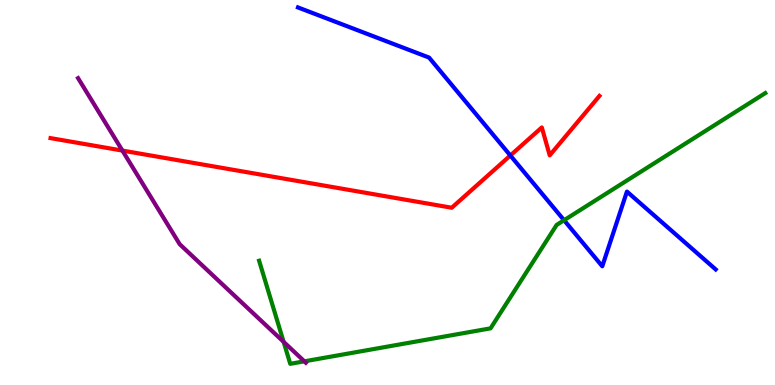[{'lines': ['blue', 'red'], 'intersections': [{'x': 6.59, 'y': 5.96}]}, {'lines': ['green', 'red'], 'intersections': []}, {'lines': ['purple', 'red'], 'intersections': [{'x': 1.58, 'y': 6.09}]}, {'lines': ['blue', 'green'], 'intersections': [{'x': 7.28, 'y': 4.28}]}, {'lines': ['blue', 'purple'], 'intersections': []}, {'lines': ['green', 'purple'], 'intersections': [{'x': 3.66, 'y': 1.12}, {'x': 3.93, 'y': 0.615}]}]